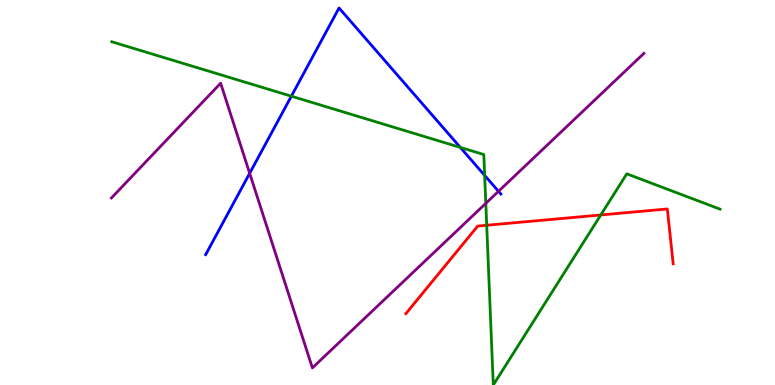[{'lines': ['blue', 'red'], 'intersections': []}, {'lines': ['green', 'red'], 'intersections': [{'x': 6.28, 'y': 4.15}, {'x': 7.75, 'y': 4.42}]}, {'lines': ['purple', 'red'], 'intersections': []}, {'lines': ['blue', 'green'], 'intersections': [{'x': 3.76, 'y': 7.5}, {'x': 5.94, 'y': 6.17}, {'x': 6.25, 'y': 5.44}]}, {'lines': ['blue', 'purple'], 'intersections': [{'x': 3.22, 'y': 5.5}, {'x': 6.43, 'y': 5.03}]}, {'lines': ['green', 'purple'], 'intersections': [{'x': 6.27, 'y': 4.72}]}]